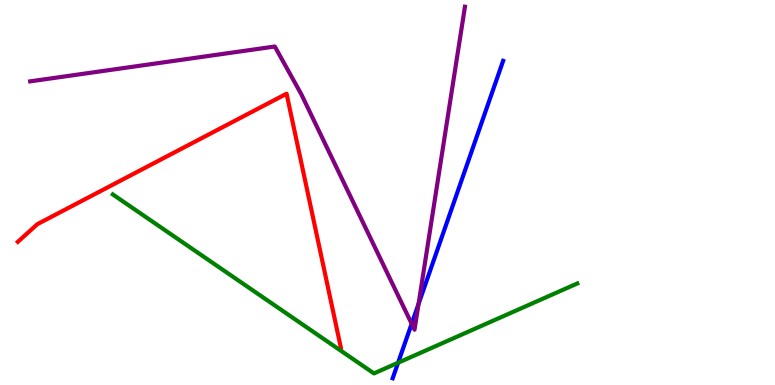[{'lines': ['blue', 'red'], 'intersections': []}, {'lines': ['green', 'red'], 'intersections': []}, {'lines': ['purple', 'red'], 'intersections': []}, {'lines': ['blue', 'green'], 'intersections': [{'x': 5.14, 'y': 0.578}]}, {'lines': ['blue', 'purple'], 'intersections': [{'x': 5.31, 'y': 1.59}, {'x': 5.4, 'y': 2.11}]}, {'lines': ['green', 'purple'], 'intersections': []}]